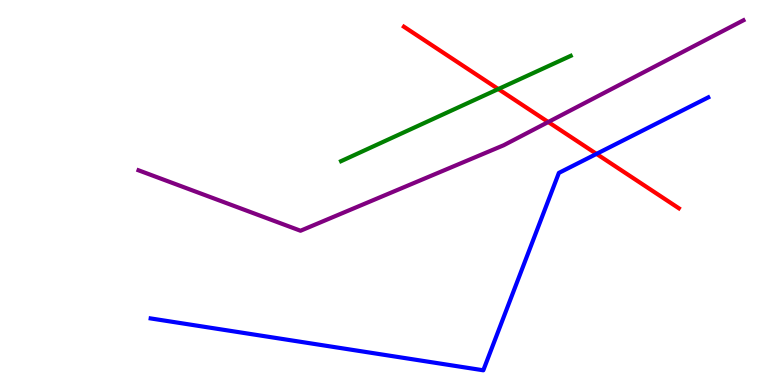[{'lines': ['blue', 'red'], 'intersections': [{'x': 7.7, 'y': 6.0}]}, {'lines': ['green', 'red'], 'intersections': [{'x': 6.43, 'y': 7.69}]}, {'lines': ['purple', 'red'], 'intersections': [{'x': 7.07, 'y': 6.83}]}, {'lines': ['blue', 'green'], 'intersections': []}, {'lines': ['blue', 'purple'], 'intersections': []}, {'lines': ['green', 'purple'], 'intersections': []}]